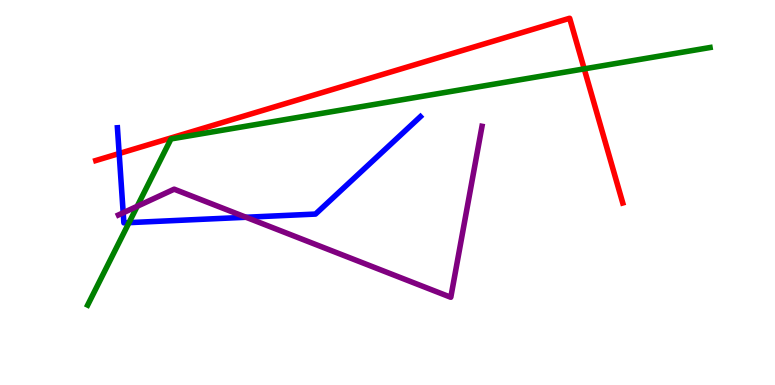[{'lines': ['blue', 'red'], 'intersections': [{'x': 1.54, 'y': 6.01}]}, {'lines': ['green', 'red'], 'intersections': [{'x': 7.54, 'y': 8.21}]}, {'lines': ['purple', 'red'], 'intersections': []}, {'lines': ['blue', 'green'], 'intersections': [{'x': 1.66, 'y': 4.22}]}, {'lines': ['blue', 'purple'], 'intersections': [{'x': 1.59, 'y': 4.47}, {'x': 3.17, 'y': 4.36}]}, {'lines': ['green', 'purple'], 'intersections': [{'x': 1.77, 'y': 4.64}]}]